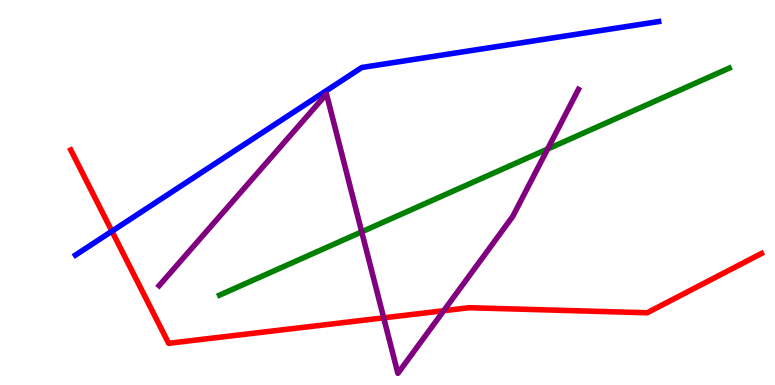[{'lines': ['blue', 'red'], 'intersections': [{'x': 1.44, 'y': 3.99}]}, {'lines': ['green', 'red'], 'intersections': []}, {'lines': ['purple', 'red'], 'intersections': [{'x': 4.95, 'y': 1.74}, {'x': 5.73, 'y': 1.93}]}, {'lines': ['blue', 'green'], 'intersections': []}, {'lines': ['blue', 'purple'], 'intersections': []}, {'lines': ['green', 'purple'], 'intersections': [{'x': 4.67, 'y': 3.98}, {'x': 7.07, 'y': 6.13}]}]